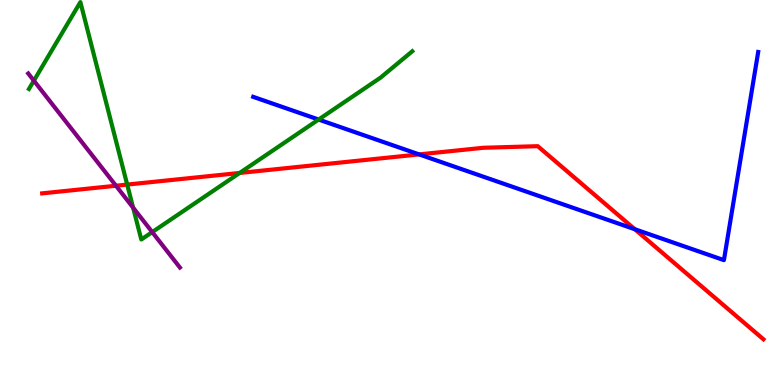[{'lines': ['blue', 'red'], 'intersections': [{'x': 5.41, 'y': 5.99}, {'x': 8.19, 'y': 4.05}]}, {'lines': ['green', 'red'], 'intersections': [{'x': 1.64, 'y': 5.21}, {'x': 3.09, 'y': 5.51}]}, {'lines': ['purple', 'red'], 'intersections': [{'x': 1.5, 'y': 5.18}]}, {'lines': ['blue', 'green'], 'intersections': [{'x': 4.11, 'y': 6.89}]}, {'lines': ['blue', 'purple'], 'intersections': []}, {'lines': ['green', 'purple'], 'intersections': [{'x': 0.437, 'y': 7.9}, {'x': 1.72, 'y': 4.61}, {'x': 1.96, 'y': 3.97}]}]